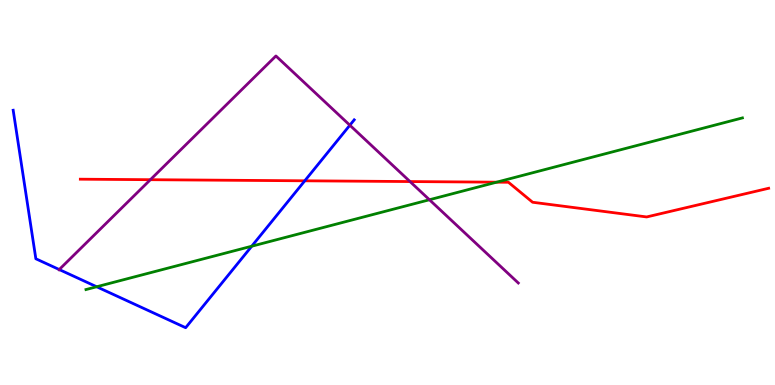[{'lines': ['blue', 'red'], 'intersections': [{'x': 3.93, 'y': 5.3}]}, {'lines': ['green', 'red'], 'intersections': [{'x': 6.41, 'y': 5.27}]}, {'lines': ['purple', 'red'], 'intersections': [{'x': 1.94, 'y': 5.33}, {'x': 5.29, 'y': 5.28}]}, {'lines': ['blue', 'green'], 'intersections': [{'x': 1.25, 'y': 2.55}, {'x': 3.25, 'y': 3.6}]}, {'lines': ['blue', 'purple'], 'intersections': [{'x': 0.764, 'y': 3.0}, {'x': 4.51, 'y': 6.75}]}, {'lines': ['green', 'purple'], 'intersections': [{'x': 5.54, 'y': 4.81}]}]